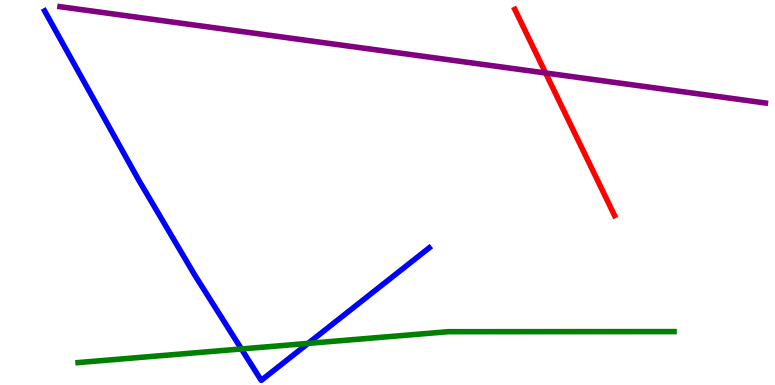[{'lines': ['blue', 'red'], 'intersections': []}, {'lines': ['green', 'red'], 'intersections': []}, {'lines': ['purple', 'red'], 'intersections': [{'x': 7.04, 'y': 8.1}]}, {'lines': ['blue', 'green'], 'intersections': [{'x': 3.11, 'y': 0.936}, {'x': 3.98, 'y': 1.08}]}, {'lines': ['blue', 'purple'], 'intersections': []}, {'lines': ['green', 'purple'], 'intersections': []}]